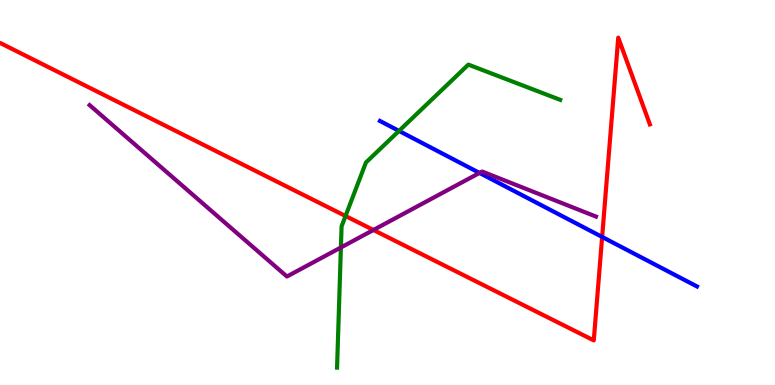[{'lines': ['blue', 'red'], 'intersections': [{'x': 7.77, 'y': 3.85}]}, {'lines': ['green', 'red'], 'intersections': [{'x': 4.46, 'y': 4.39}]}, {'lines': ['purple', 'red'], 'intersections': [{'x': 4.82, 'y': 4.03}]}, {'lines': ['blue', 'green'], 'intersections': [{'x': 5.15, 'y': 6.6}]}, {'lines': ['blue', 'purple'], 'intersections': [{'x': 6.19, 'y': 5.51}]}, {'lines': ['green', 'purple'], 'intersections': [{'x': 4.4, 'y': 3.57}]}]